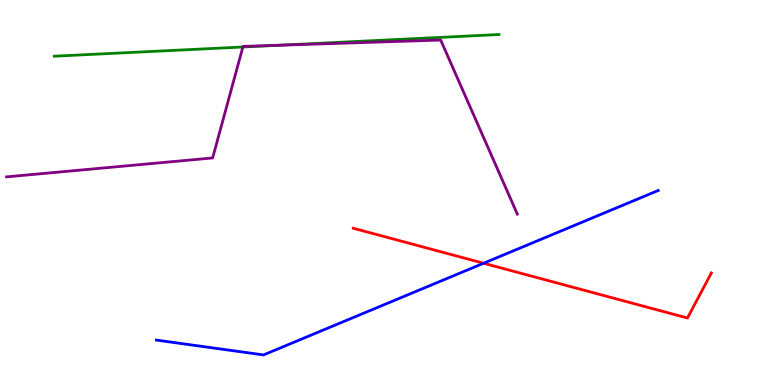[{'lines': ['blue', 'red'], 'intersections': [{'x': 6.24, 'y': 3.16}]}, {'lines': ['green', 'red'], 'intersections': []}, {'lines': ['purple', 'red'], 'intersections': []}, {'lines': ['blue', 'green'], 'intersections': []}, {'lines': ['blue', 'purple'], 'intersections': []}, {'lines': ['green', 'purple'], 'intersections': [{'x': 3.13, 'y': 8.78}, {'x': 3.6, 'y': 8.83}]}]